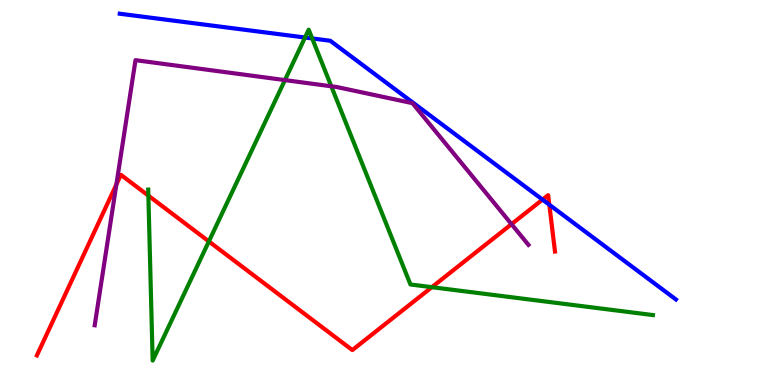[{'lines': ['blue', 'red'], 'intersections': [{'x': 7.0, 'y': 4.81}, {'x': 7.09, 'y': 4.68}]}, {'lines': ['green', 'red'], 'intersections': [{'x': 1.91, 'y': 4.92}, {'x': 2.69, 'y': 3.73}, {'x': 5.57, 'y': 2.54}]}, {'lines': ['purple', 'red'], 'intersections': [{'x': 1.5, 'y': 5.21}, {'x': 6.6, 'y': 4.18}]}, {'lines': ['blue', 'green'], 'intersections': [{'x': 3.94, 'y': 9.03}, {'x': 4.03, 'y': 9.0}]}, {'lines': ['blue', 'purple'], 'intersections': []}, {'lines': ['green', 'purple'], 'intersections': [{'x': 3.68, 'y': 7.92}, {'x': 4.27, 'y': 7.76}]}]